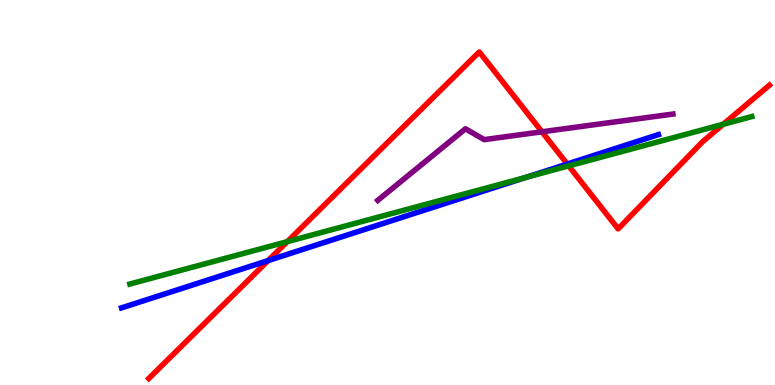[{'lines': ['blue', 'red'], 'intersections': [{'x': 3.46, 'y': 3.23}, {'x': 7.32, 'y': 5.74}]}, {'lines': ['green', 'red'], 'intersections': [{'x': 3.71, 'y': 3.72}, {'x': 7.34, 'y': 5.69}, {'x': 9.33, 'y': 6.77}]}, {'lines': ['purple', 'red'], 'intersections': [{'x': 6.99, 'y': 6.58}]}, {'lines': ['blue', 'green'], 'intersections': [{'x': 6.78, 'y': 5.39}]}, {'lines': ['blue', 'purple'], 'intersections': []}, {'lines': ['green', 'purple'], 'intersections': []}]